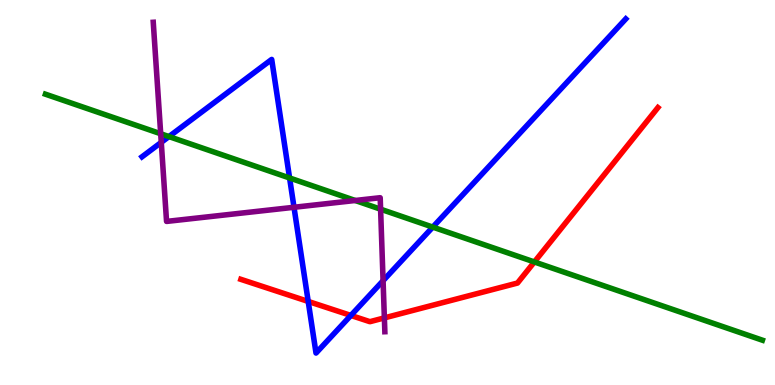[{'lines': ['blue', 'red'], 'intersections': [{'x': 3.98, 'y': 2.17}, {'x': 4.53, 'y': 1.81}]}, {'lines': ['green', 'red'], 'intersections': [{'x': 6.9, 'y': 3.2}]}, {'lines': ['purple', 'red'], 'intersections': [{'x': 4.96, 'y': 1.74}]}, {'lines': ['blue', 'green'], 'intersections': [{'x': 2.18, 'y': 6.45}, {'x': 3.74, 'y': 5.38}, {'x': 5.58, 'y': 4.1}]}, {'lines': ['blue', 'purple'], 'intersections': [{'x': 2.08, 'y': 6.3}, {'x': 3.79, 'y': 4.62}, {'x': 4.94, 'y': 2.71}]}, {'lines': ['green', 'purple'], 'intersections': [{'x': 2.07, 'y': 6.53}, {'x': 4.58, 'y': 4.79}, {'x': 4.91, 'y': 4.57}]}]